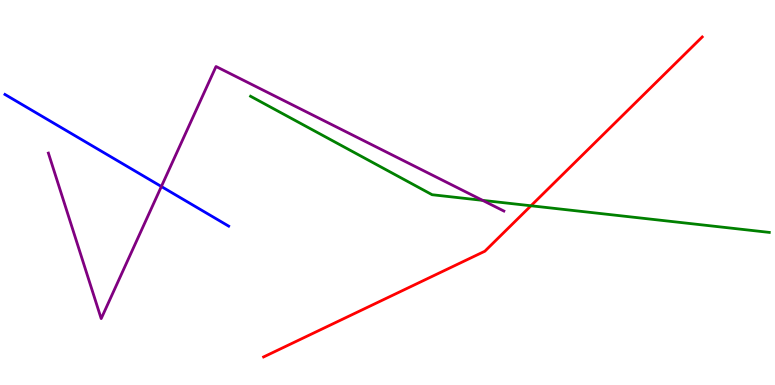[{'lines': ['blue', 'red'], 'intersections': []}, {'lines': ['green', 'red'], 'intersections': [{'x': 6.85, 'y': 4.66}]}, {'lines': ['purple', 'red'], 'intersections': []}, {'lines': ['blue', 'green'], 'intersections': []}, {'lines': ['blue', 'purple'], 'intersections': [{'x': 2.08, 'y': 5.16}]}, {'lines': ['green', 'purple'], 'intersections': [{'x': 6.23, 'y': 4.8}]}]